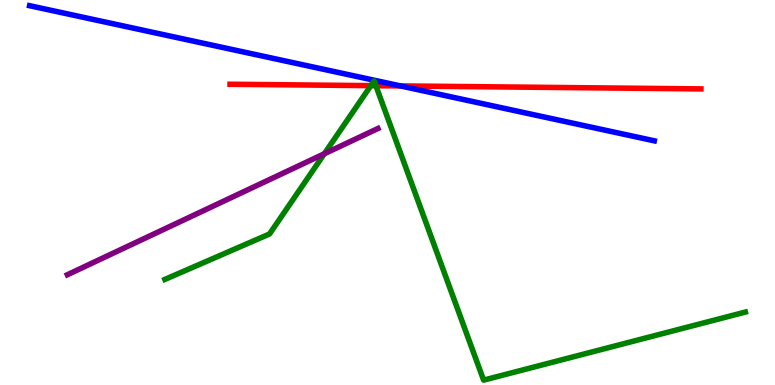[{'lines': ['blue', 'red'], 'intersections': [{'x': 5.17, 'y': 7.77}]}, {'lines': ['green', 'red'], 'intersections': [{'x': 4.79, 'y': 7.78}, {'x': 4.85, 'y': 7.77}]}, {'lines': ['purple', 'red'], 'intersections': []}, {'lines': ['blue', 'green'], 'intersections': []}, {'lines': ['blue', 'purple'], 'intersections': []}, {'lines': ['green', 'purple'], 'intersections': [{'x': 4.18, 'y': 6.01}]}]